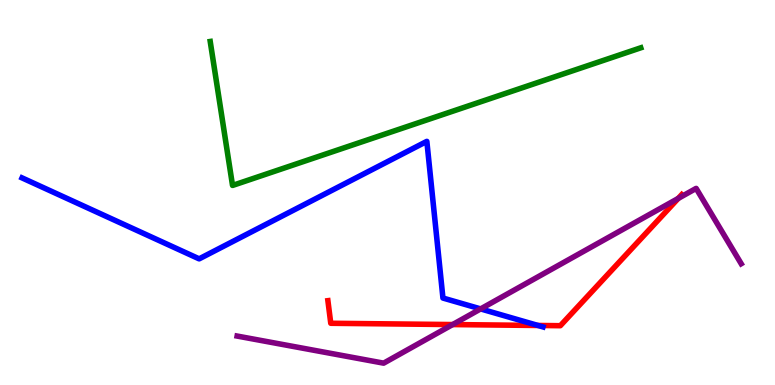[{'lines': ['blue', 'red'], 'intersections': [{'x': 6.94, 'y': 1.55}]}, {'lines': ['green', 'red'], 'intersections': []}, {'lines': ['purple', 'red'], 'intersections': [{'x': 5.84, 'y': 1.57}, {'x': 8.75, 'y': 4.85}]}, {'lines': ['blue', 'green'], 'intersections': []}, {'lines': ['blue', 'purple'], 'intersections': [{'x': 6.2, 'y': 1.98}]}, {'lines': ['green', 'purple'], 'intersections': []}]